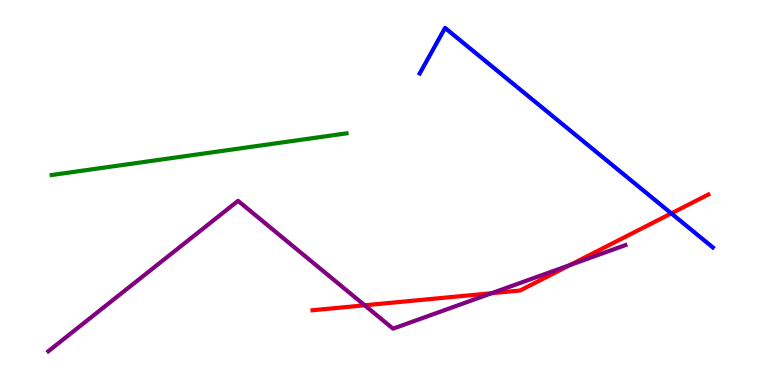[{'lines': ['blue', 'red'], 'intersections': [{'x': 8.66, 'y': 4.46}]}, {'lines': ['green', 'red'], 'intersections': []}, {'lines': ['purple', 'red'], 'intersections': [{'x': 4.71, 'y': 2.07}, {'x': 6.34, 'y': 2.38}, {'x': 7.36, 'y': 3.12}]}, {'lines': ['blue', 'green'], 'intersections': []}, {'lines': ['blue', 'purple'], 'intersections': []}, {'lines': ['green', 'purple'], 'intersections': []}]